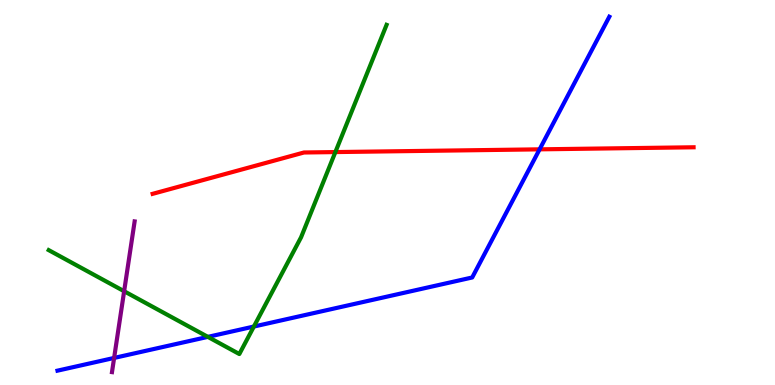[{'lines': ['blue', 'red'], 'intersections': [{'x': 6.96, 'y': 6.12}]}, {'lines': ['green', 'red'], 'intersections': [{'x': 4.33, 'y': 6.05}]}, {'lines': ['purple', 'red'], 'intersections': []}, {'lines': ['blue', 'green'], 'intersections': [{'x': 2.68, 'y': 1.25}, {'x': 3.28, 'y': 1.52}]}, {'lines': ['blue', 'purple'], 'intersections': [{'x': 1.47, 'y': 0.703}]}, {'lines': ['green', 'purple'], 'intersections': [{'x': 1.6, 'y': 2.44}]}]